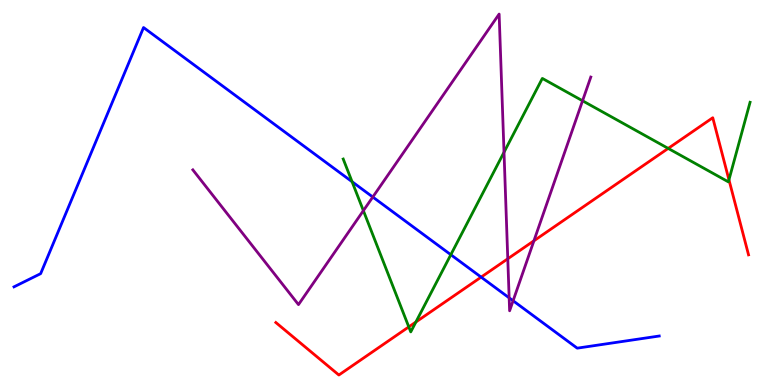[{'lines': ['blue', 'red'], 'intersections': [{'x': 6.21, 'y': 2.8}]}, {'lines': ['green', 'red'], 'intersections': [{'x': 5.27, 'y': 1.51}, {'x': 5.37, 'y': 1.64}, {'x': 8.62, 'y': 6.15}, {'x': 9.41, 'y': 5.33}]}, {'lines': ['purple', 'red'], 'intersections': [{'x': 6.55, 'y': 3.28}, {'x': 6.89, 'y': 3.75}]}, {'lines': ['blue', 'green'], 'intersections': [{'x': 4.54, 'y': 5.28}, {'x': 5.82, 'y': 3.38}]}, {'lines': ['blue', 'purple'], 'intersections': [{'x': 4.81, 'y': 4.88}, {'x': 6.57, 'y': 2.26}, {'x': 6.62, 'y': 2.19}]}, {'lines': ['green', 'purple'], 'intersections': [{'x': 4.69, 'y': 4.53}, {'x': 6.5, 'y': 6.05}, {'x': 7.52, 'y': 7.38}]}]